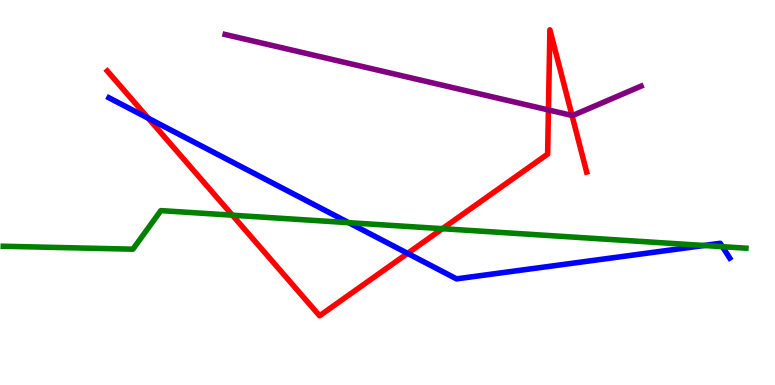[{'lines': ['blue', 'red'], 'intersections': [{'x': 1.91, 'y': 6.93}, {'x': 5.26, 'y': 3.42}]}, {'lines': ['green', 'red'], 'intersections': [{'x': 3.0, 'y': 4.41}, {'x': 5.71, 'y': 4.06}]}, {'lines': ['purple', 'red'], 'intersections': [{'x': 7.08, 'y': 7.14}, {'x': 7.38, 'y': 7.0}]}, {'lines': ['blue', 'green'], 'intersections': [{'x': 4.5, 'y': 4.22}, {'x': 9.08, 'y': 3.62}, {'x': 9.32, 'y': 3.59}]}, {'lines': ['blue', 'purple'], 'intersections': []}, {'lines': ['green', 'purple'], 'intersections': []}]